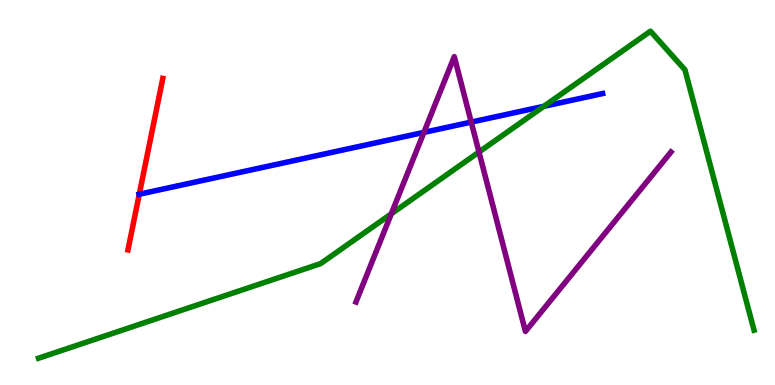[{'lines': ['blue', 'red'], 'intersections': [{'x': 1.8, 'y': 4.96}]}, {'lines': ['green', 'red'], 'intersections': []}, {'lines': ['purple', 'red'], 'intersections': []}, {'lines': ['blue', 'green'], 'intersections': [{'x': 7.02, 'y': 7.24}]}, {'lines': ['blue', 'purple'], 'intersections': [{'x': 5.47, 'y': 6.56}, {'x': 6.08, 'y': 6.83}]}, {'lines': ['green', 'purple'], 'intersections': [{'x': 5.05, 'y': 4.45}, {'x': 6.18, 'y': 6.05}]}]